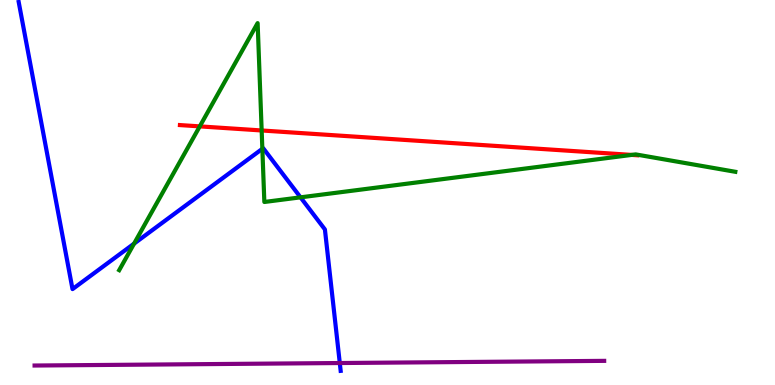[{'lines': ['blue', 'red'], 'intersections': []}, {'lines': ['green', 'red'], 'intersections': [{'x': 2.58, 'y': 6.72}, {'x': 3.38, 'y': 6.61}, {'x': 8.15, 'y': 5.98}]}, {'lines': ['purple', 'red'], 'intersections': []}, {'lines': ['blue', 'green'], 'intersections': [{'x': 1.73, 'y': 3.67}, {'x': 3.39, 'y': 6.13}, {'x': 3.88, 'y': 4.87}]}, {'lines': ['blue', 'purple'], 'intersections': [{'x': 4.38, 'y': 0.571}]}, {'lines': ['green', 'purple'], 'intersections': []}]